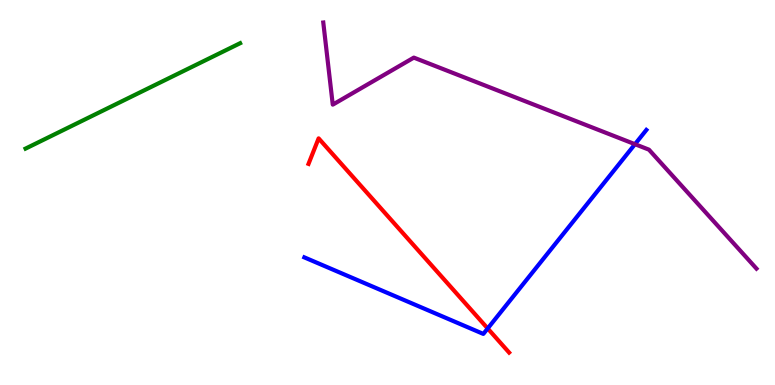[{'lines': ['blue', 'red'], 'intersections': [{'x': 6.29, 'y': 1.47}]}, {'lines': ['green', 'red'], 'intersections': []}, {'lines': ['purple', 'red'], 'intersections': []}, {'lines': ['blue', 'green'], 'intersections': []}, {'lines': ['blue', 'purple'], 'intersections': [{'x': 8.19, 'y': 6.25}]}, {'lines': ['green', 'purple'], 'intersections': []}]